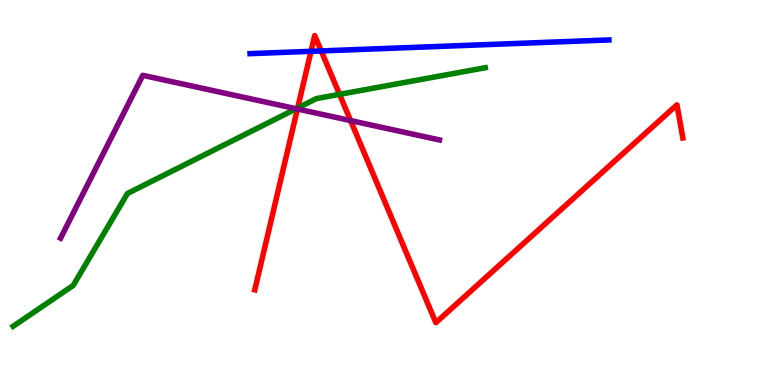[{'lines': ['blue', 'red'], 'intersections': [{'x': 4.01, 'y': 8.67}, {'x': 4.14, 'y': 8.68}]}, {'lines': ['green', 'red'], 'intersections': [{'x': 3.84, 'y': 7.19}, {'x': 4.38, 'y': 7.55}]}, {'lines': ['purple', 'red'], 'intersections': [{'x': 3.84, 'y': 7.17}, {'x': 4.52, 'y': 6.87}]}, {'lines': ['blue', 'green'], 'intersections': []}, {'lines': ['blue', 'purple'], 'intersections': []}, {'lines': ['green', 'purple'], 'intersections': [{'x': 3.82, 'y': 7.18}]}]